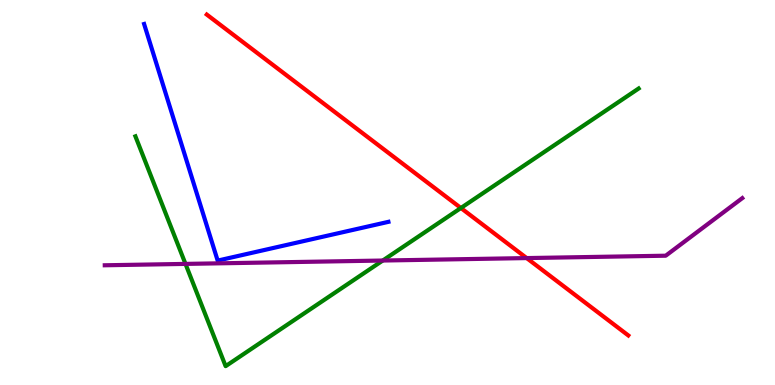[{'lines': ['blue', 'red'], 'intersections': []}, {'lines': ['green', 'red'], 'intersections': [{'x': 5.95, 'y': 4.6}]}, {'lines': ['purple', 'red'], 'intersections': [{'x': 6.8, 'y': 3.3}]}, {'lines': ['blue', 'green'], 'intersections': []}, {'lines': ['blue', 'purple'], 'intersections': []}, {'lines': ['green', 'purple'], 'intersections': [{'x': 2.39, 'y': 3.15}, {'x': 4.94, 'y': 3.23}]}]